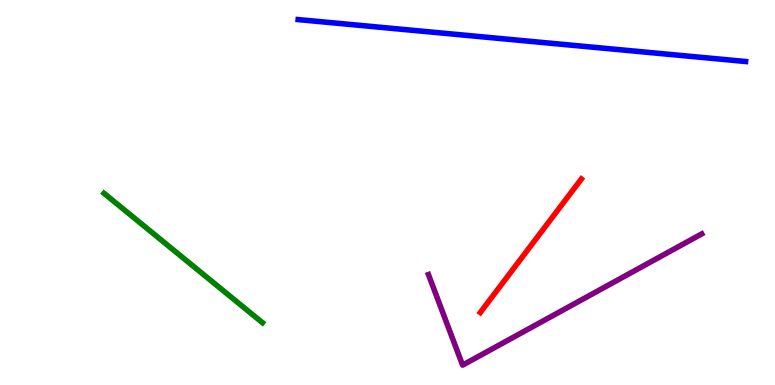[{'lines': ['blue', 'red'], 'intersections': []}, {'lines': ['green', 'red'], 'intersections': []}, {'lines': ['purple', 'red'], 'intersections': []}, {'lines': ['blue', 'green'], 'intersections': []}, {'lines': ['blue', 'purple'], 'intersections': []}, {'lines': ['green', 'purple'], 'intersections': []}]